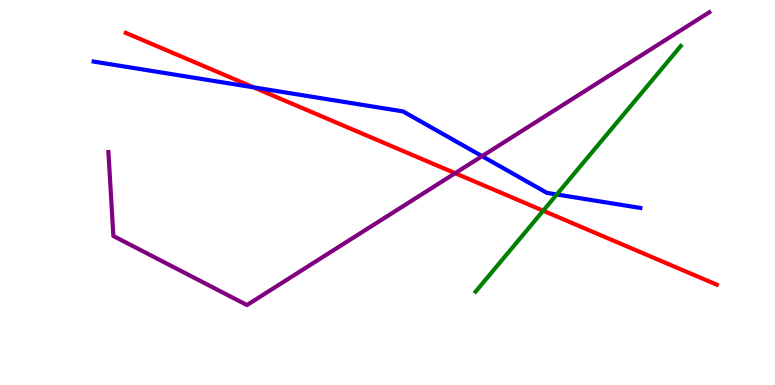[{'lines': ['blue', 'red'], 'intersections': [{'x': 3.27, 'y': 7.73}]}, {'lines': ['green', 'red'], 'intersections': [{'x': 7.01, 'y': 4.53}]}, {'lines': ['purple', 'red'], 'intersections': [{'x': 5.87, 'y': 5.5}]}, {'lines': ['blue', 'green'], 'intersections': [{'x': 7.18, 'y': 4.95}]}, {'lines': ['blue', 'purple'], 'intersections': [{'x': 6.22, 'y': 5.94}]}, {'lines': ['green', 'purple'], 'intersections': []}]